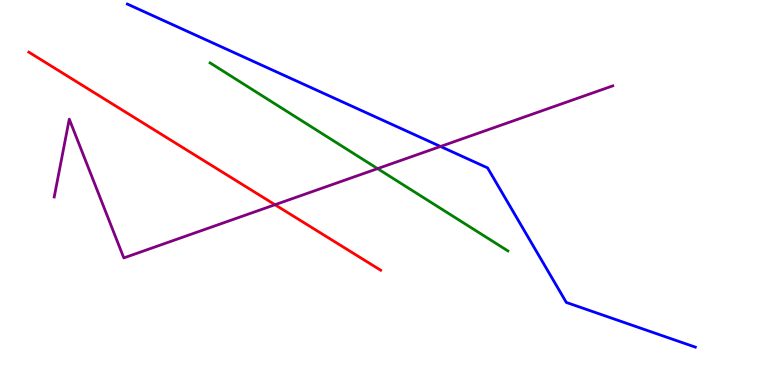[{'lines': ['blue', 'red'], 'intersections': []}, {'lines': ['green', 'red'], 'intersections': []}, {'lines': ['purple', 'red'], 'intersections': [{'x': 3.55, 'y': 4.68}]}, {'lines': ['blue', 'green'], 'intersections': []}, {'lines': ['blue', 'purple'], 'intersections': [{'x': 5.68, 'y': 6.2}]}, {'lines': ['green', 'purple'], 'intersections': [{'x': 4.87, 'y': 5.62}]}]